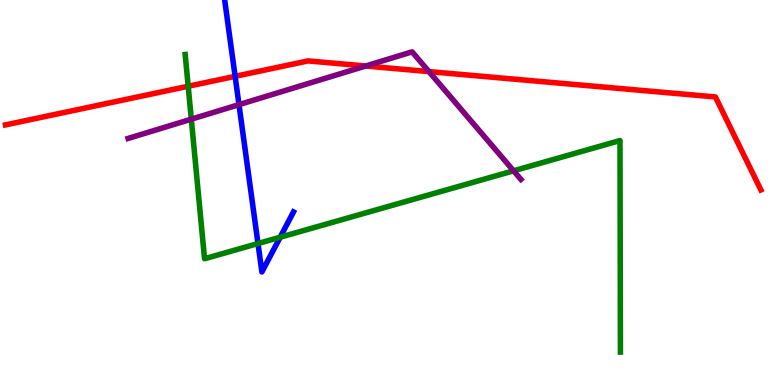[{'lines': ['blue', 'red'], 'intersections': [{'x': 3.03, 'y': 8.02}]}, {'lines': ['green', 'red'], 'intersections': [{'x': 2.43, 'y': 7.76}]}, {'lines': ['purple', 'red'], 'intersections': [{'x': 4.72, 'y': 8.29}, {'x': 5.53, 'y': 8.14}]}, {'lines': ['blue', 'green'], 'intersections': [{'x': 3.33, 'y': 3.67}, {'x': 3.62, 'y': 3.84}]}, {'lines': ['blue', 'purple'], 'intersections': [{'x': 3.08, 'y': 7.28}]}, {'lines': ['green', 'purple'], 'intersections': [{'x': 2.47, 'y': 6.9}, {'x': 6.63, 'y': 5.56}]}]